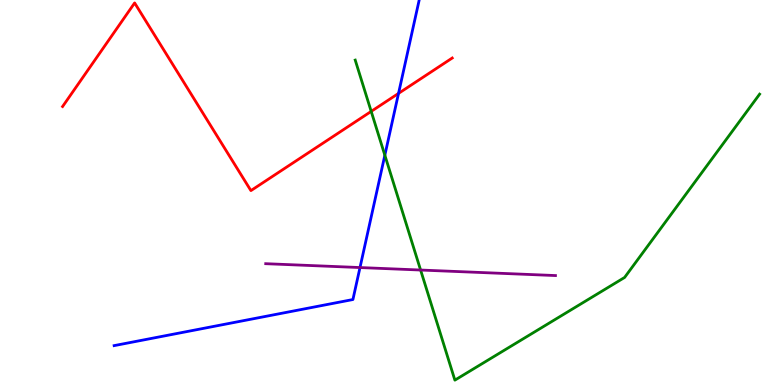[{'lines': ['blue', 'red'], 'intersections': [{'x': 5.14, 'y': 7.57}]}, {'lines': ['green', 'red'], 'intersections': [{'x': 4.79, 'y': 7.11}]}, {'lines': ['purple', 'red'], 'intersections': []}, {'lines': ['blue', 'green'], 'intersections': [{'x': 4.97, 'y': 5.97}]}, {'lines': ['blue', 'purple'], 'intersections': [{'x': 4.65, 'y': 3.05}]}, {'lines': ['green', 'purple'], 'intersections': [{'x': 5.43, 'y': 2.99}]}]